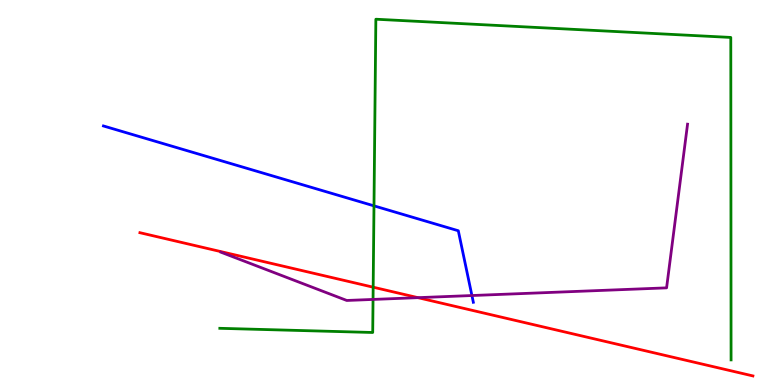[{'lines': ['blue', 'red'], 'intersections': []}, {'lines': ['green', 'red'], 'intersections': [{'x': 4.82, 'y': 2.54}]}, {'lines': ['purple', 'red'], 'intersections': [{'x': 5.39, 'y': 2.27}]}, {'lines': ['blue', 'green'], 'intersections': [{'x': 4.83, 'y': 4.65}]}, {'lines': ['blue', 'purple'], 'intersections': [{'x': 6.09, 'y': 2.32}]}, {'lines': ['green', 'purple'], 'intersections': [{'x': 4.81, 'y': 2.22}]}]